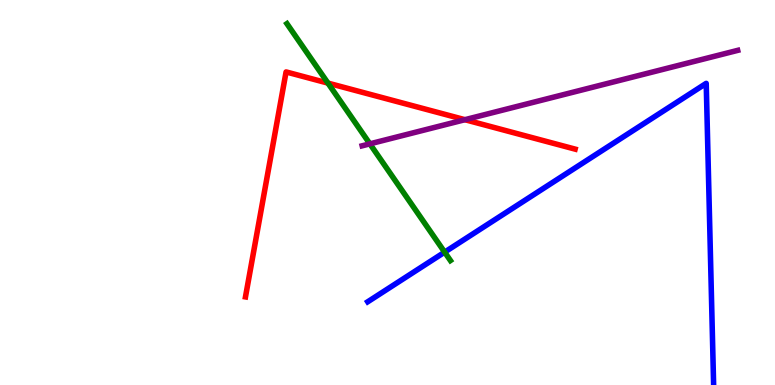[{'lines': ['blue', 'red'], 'intersections': []}, {'lines': ['green', 'red'], 'intersections': [{'x': 4.23, 'y': 7.84}]}, {'lines': ['purple', 'red'], 'intersections': [{'x': 6.0, 'y': 6.89}]}, {'lines': ['blue', 'green'], 'intersections': [{'x': 5.74, 'y': 3.45}]}, {'lines': ['blue', 'purple'], 'intersections': []}, {'lines': ['green', 'purple'], 'intersections': [{'x': 4.77, 'y': 6.26}]}]